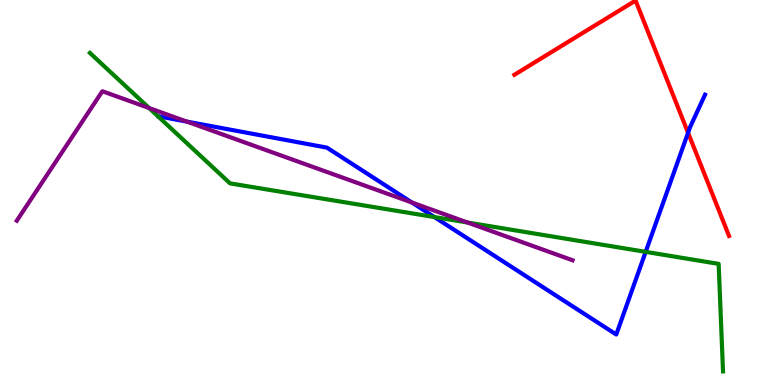[{'lines': ['blue', 'red'], 'intersections': [{'x': 8.88, 'y': 6.55}]}, {'lines': ['green', 'red'], 'intersections': []}, {'lines': ['purple', 'red'], 'intersections': []}, {'lines': ['blue', 'green'], 'intersections': [{'x': 5.61, 'y': 4.36}, {'x': 8.33, 'y': 3.46}]}, {'lines': ['blue', 'purple'], 'intersections': [{'x': 2.41, 'y': 6.84}, {'x': 5.32, 'y': 4.74}]}, {'lines': ['green', 'purple'], 'intersections': [{'x': 1.92, 'y': 7.19}, {'x': 6.03, 'y': 4.22}]}]